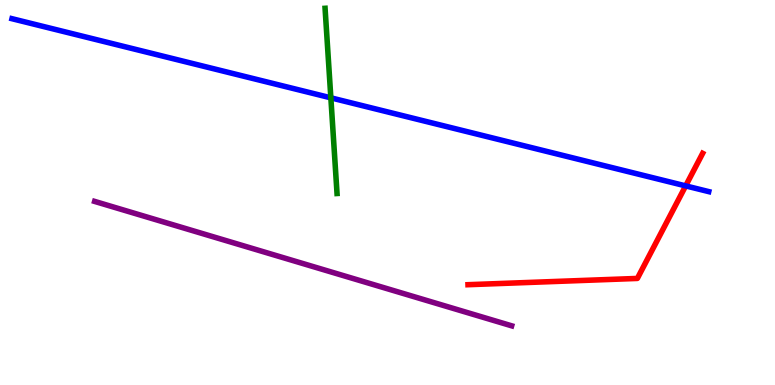[{'lines': ['blue', 'red'], 'intersections': [{'x': 8.85, 'y': 5.17}]}, {'lines': ['green', 'red'], 'intersections': []}, {'lines': ['purple', 'red'], 'intersections': []}, {'lines': ['blue', 'green'], 'intersections': [{'x': 4.27, 'y': 7.46}]}, {'lines': ['blue', 'purple'], 'intersections': []}, {'lines': ['green', 'purple'], 'intersections': []}]